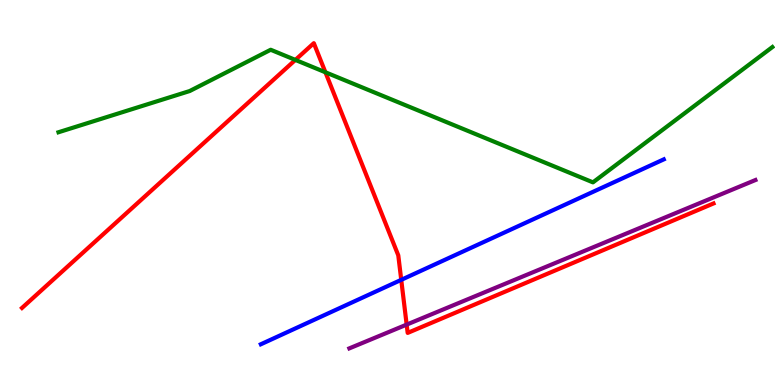[{'lines': ['blue', 'red'], 'intersections': [{'x': 5.18, 'y': 2.73}]}, {'lines': ['green', 'red'], 'intersections': [{'x': 3.81, 'y': 8.44}, {'x': 4.2, 'y': 8.12}]}, {'lines': ['purple', 'red'], 'intersections': [{'x': 5.25, 'y': 1.57}]}, {'lines': ['blue', 'green'], 'intersections': []}, {'lines': ['blue', 'purple'], 'intersections': []}, {'lines': ['green', 'purple'], 'intersections': []}]